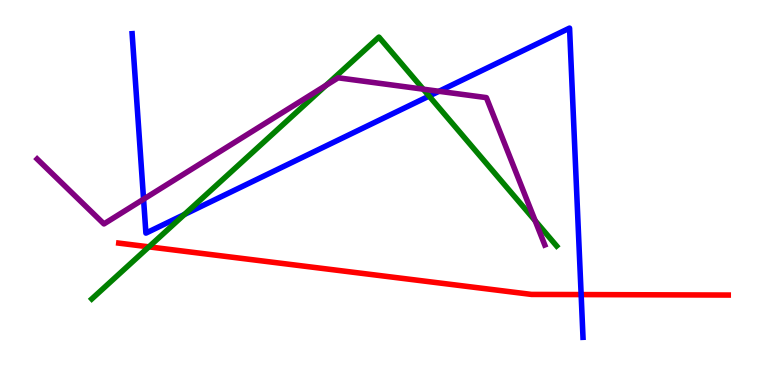[{'lines': ['blue', 'red'], 'intersections': [{'x': 7.5, 'y': 2.35}]}, {'lines': ['green', 'red'], 'intersections': [{'x': 1.92, 'y': 3.59}]}, {'lines': ['purple', 'red'], 'intersections': []}, {'lines': ['blue', 'green'], 'intersections': [{'x': 2.38, 'y': 4.43}, {'x': 5.54, 'y': 7.5}]}, {'lines': ['blue', 'purple'], 'intersections': [{'x': 1.85, 'y': 4.83}, {'x': 5.66, 'y': 7.63}]}, {'lines': ['green', 'purple'], 'intersections': [{'x': 4.21, 'y': 7.78}, {'x': 5.46, 'y': 7.68}, {'x': 6.91, 'y': 4.27}]}]